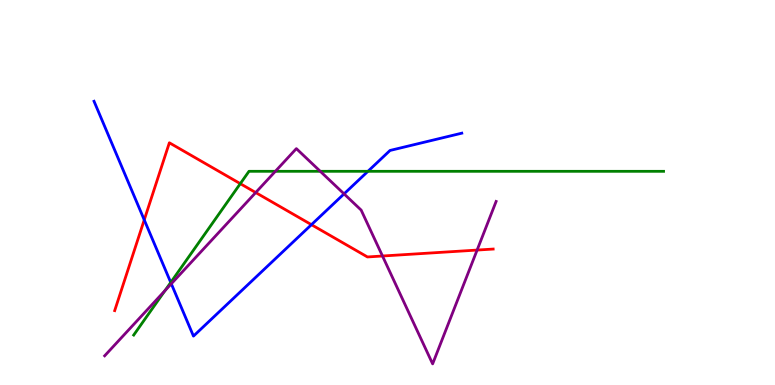[{'lines': ['blue', 'red'], 'intersections': [{'x': 1.86, 'y': 4.29}, {'x': 4.02, 'y': 4.16}]}, {'lines': ['green', 'red'], 'intersections': [{'x': 3.1, 'y': 5.23}]}, {'lines': ['purple', 'red'], 'intersections': [{'x': 3.3, 'y': 5.0}, {'x': 4.94, 'y': 3.35}, {'x': 6.16, 'y': 3.5}]}, {'lines': ['blue', 'green'], 'intersections': [{'x': 2.2, 'y': 2.66}, {'x': 4.75, 'y': 5.55}]}, {'lines': ['blue', 'purple'], 'intersections': [{'x': 2.21, 'y': 2.63}, {'x': 4.44, 'y': 4.96}]}, {'lines': ['green', 'purple'], 'intersections': [{'x': 2.13, 'y': 2.45}, {'x': 3.55, 'y': 5.55}, {'x': 4.13, 'y': 5.55}]}]